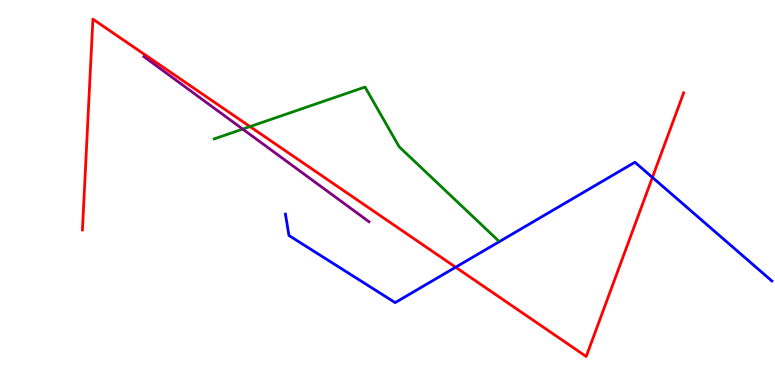[{'lines': ['blue', 'red'], 'intersections': [{'x': 5.88, 'y': 3.06}, {'x': 8.42, 'y': 5.39}]}, {'lines': ['green', 'red'], 'intersections': [{'x': 3.23, 'y': 6.71}]}, {'lines': ['purple', 'red'], 'intersections': []}, {'lines': ['blue', 'green'], 'intersections': []}, {'lines': ['blue', 'purple'], 'intersections': []}, {'lines': ['green', 'purple'], 'intersections': [{'x': 3.13, 'y': 6.65}]}]